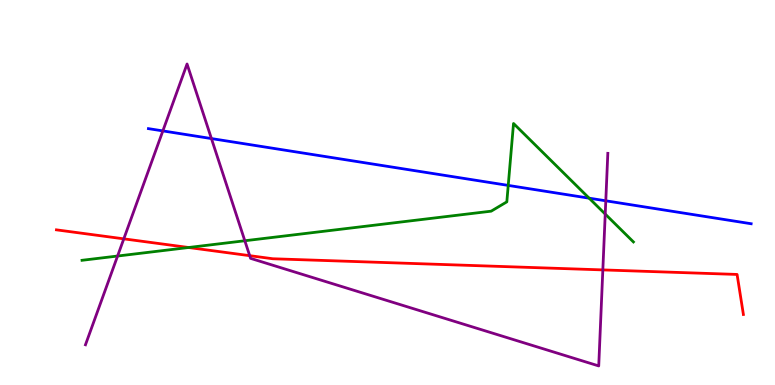[{'lines': ['blue', 'red'], 'intersections': []}, {'lines': ['green', 'red'], 'intersections': [{'x': 2.43, 'y': 3.57}]}, {'lines': ['purple', 'red'], 'intersections': [{'x': 1.6, 'y': 3.8}, {'x': 3.22, 'y': 3.36}, {'x': 7.78, 'y': 2.99}]}, {'lines': ['blue', 'green'], 'intersections': [{'x': 6.56, 'y': 5.18}, {'x': 7.6, 'y': 4.85}]}, {'lines': ['blue', 'purple'], 'intersections': [{'x': 2.1, 'y': 6.6}, {'x': 2.73, 'y': 6.4}, {'x': 7.82, 'y': 4.78}]}, {'lines': ['green', 'purple'], 'intersections': [{'x': 1.52, 'y': 3.35}, {'x': 3.16, 'y': 3.75}, {'x': 7.81, 'y': 4.44}]}]